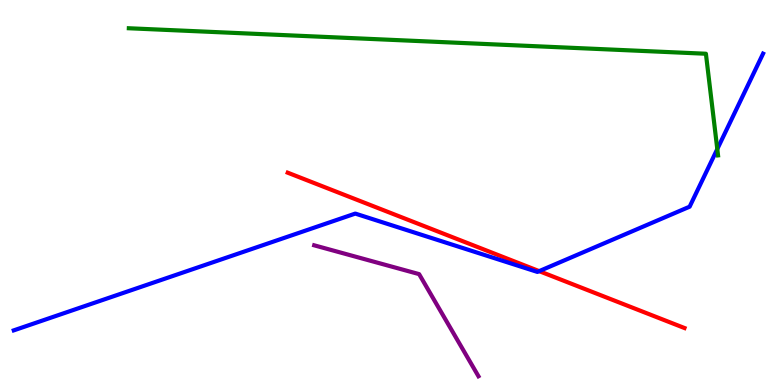[{'lines': ['blue', 'red'], 'intersections': [{'x': 6.96, 'y': 2.96}]}, {'lines': ['green', 'red'], 'intersections': []}, {'lines': ['purple', 'red'], 'intersections': []}, {'lines': ['blue', 'green'], 'intersections': [{'x': 9.26, 'y': 6.13}]}, {'lines': ['blue', 'purple'], 'intersections': []}, {'lines': ['green', 'purple'], 'intersections': []}]